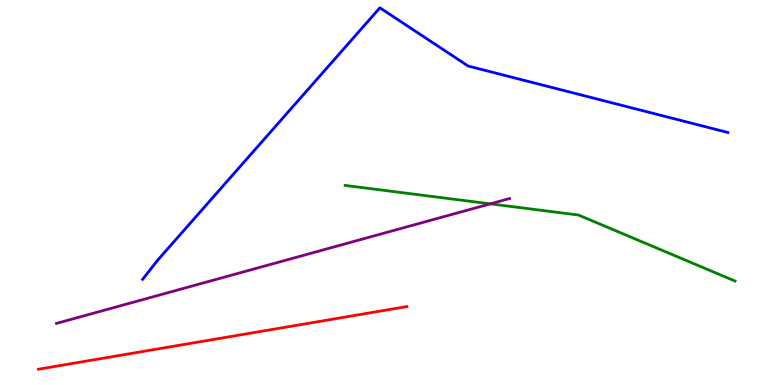[{'lines': ['blue', 'red'], 'intersections': []}, {'lines': ['green', 'red'], 'intersections': []}, {'lines': ['purple', 'red'], 'intersections': []}, {'lines': ['blue', 'green'], 'intersections': []}, {'lines': ['blue', 'purple'], 'intersections': []}, {'lines': ['green', 'purple'], 'intersections': [{'x': 6.33, 'y': 4.71}]}]